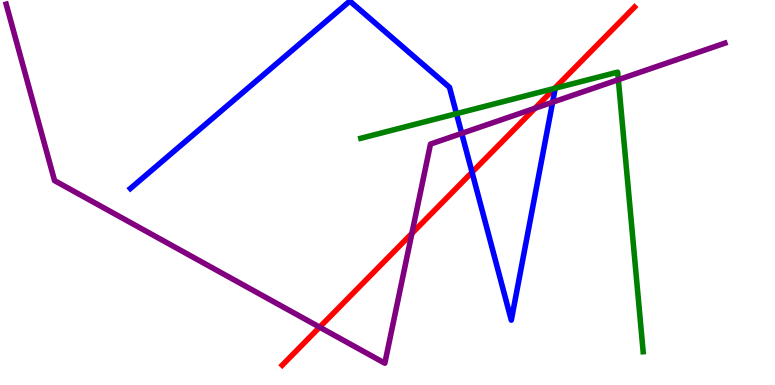[{'lines': ['blue', 'red'], 'intersections': [{'x': 6.09, 'y': 5.53}]}, {'lines': ['green', 'red'], 'intersections': [{'x': 7.16, 'y': 7.7}]}, {'lines': ['purple', 'red'], 'intersections': [{'x': 4.12, 'y': 1.5}, {'x': 5.31, 'y': 3.94}, {'x': 6.9, 'y': 7.19}]}, {'lines': ['blue', 'green'], 'intersections': [{'x': 5.89, 'y': 7.05}]}, {'lines': ['blue', 'purple'], 'intersections': [{'x': 5.96, 'y': 6.54}, {'x': 7.13, 'y': 7.35}]}, {'lines': ['green', 'purple'], 'intersections': [{'x': 7.98, 'y': 7.93}]}]